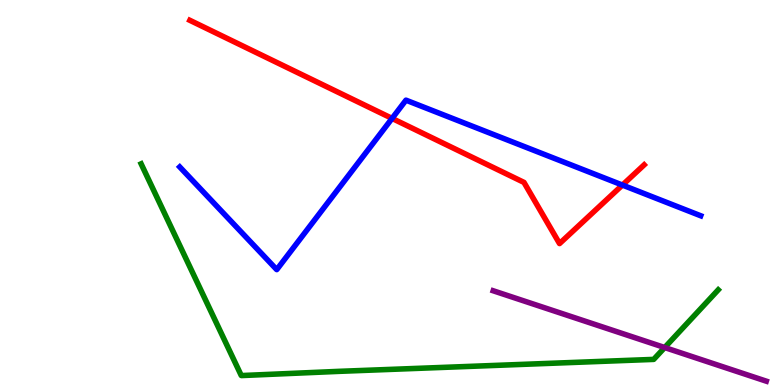[{'lines': ['blue', 'red'], 'intersections': [{'x': 5.06, 'y': 6.92}, {'x': 8.03, 'y': 5.19}]}, {'lines': ['green', 'red'], 'intersections': []}, {'lines': ['purple', 'red'], 'intersections': []}, {'lines': ['blue', 'green'], 'intersections': []}, {'lines': ['blue', 'purple'], 'intersections': []}, {'lines': ['green', 'purple'], 'intersections': [{'x': 8.58, 'y': 0.973}]}]